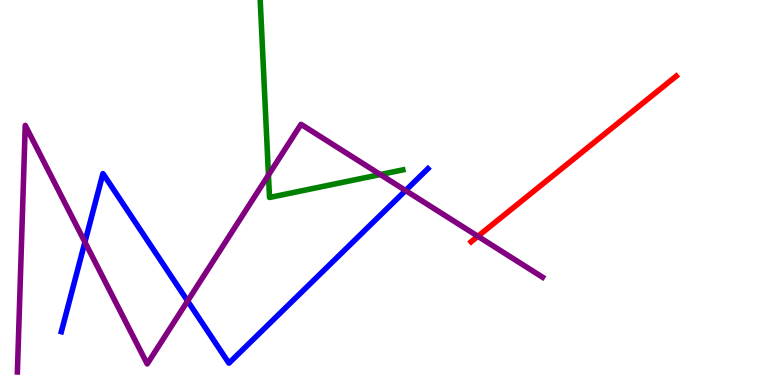[{'lines': ['blue', 'red'], 'intersections': []}, {'lines': ['green', 'red'], 'intersections': []}, {'lines': ['purple', 'red'], 'intersections': [{'x': 6.17, 'y': 3.86}]}, {'lines': ['blue', 'green'], 'intersections': []}, {'lines': ['blue', 'purple'], 'intersections': [{'x': 1.1, 'y': 3.71}, {'x': 2.42, 'y': 2.18}, {'x': 5.23, 'y': 5.05}]}, {'lines': ['green', 'purple'], 'intersections': [{'x': 3.46, 'y': 5.45}, {'x': 4.91, 'y': 5.47}]}]